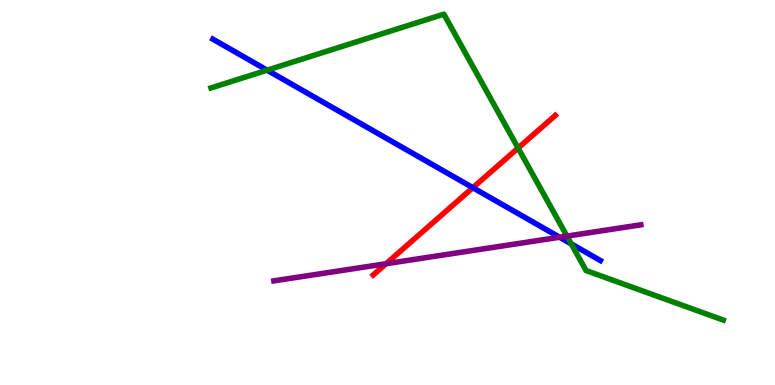[{'lines': ['blue', 'red'], 'intersections': [{'x': 6.1, 'y': 5.13}]}, {'lines': ['green', 'red'], 'intersections': [{'x': 6.69, 'y': 6.16}]}, {'lines': ['purple', 'red'], 'intersections': [{'x': 4.98, 'y': 3.15}]}, {'lines': ['blue', 'green'], 'intersections': [{'x': 3.45, 'y': 8.18}, {'x': 7.37, 'y': 3.66}]}, {'lines': ['blue', 'purple'], 'intersections': [{'x': 7.22, 'y': 3.84}]}, {'lines': ['green', 'purple'], 'intersections': [{'x': 7.32, 'y': 3.87}]}]